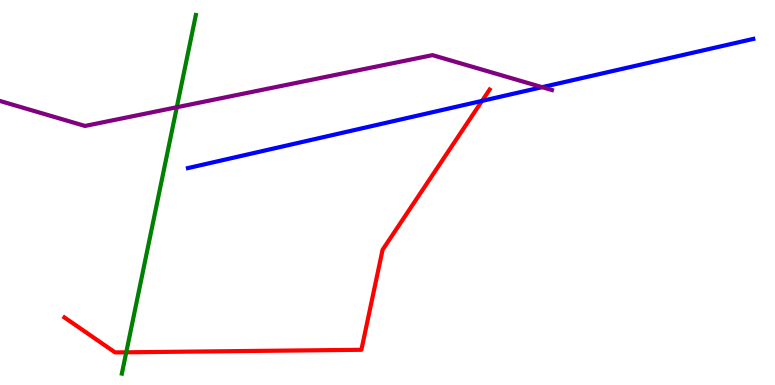[{'lines': ['blue', 'red'], 'intersections': [{'x': 6.22, 'y': 7.38}]}, {'lines': ['green', 'red'], 'intersections': [{'x': 1.63, 'y': 0.85}]}, {'lines': ['purple', 'red'], 'intersections': []}, {'lines': ['blue', 'green'], 'intersections': []}, {'lines': ['blue', 'purple'], 'intersections': [{'x': 7.0, 'y': 7.74}]}, {'lines': ['green', 'purple'], 'intersections': [{'x': 2.28, 'y': 7.21}]}]